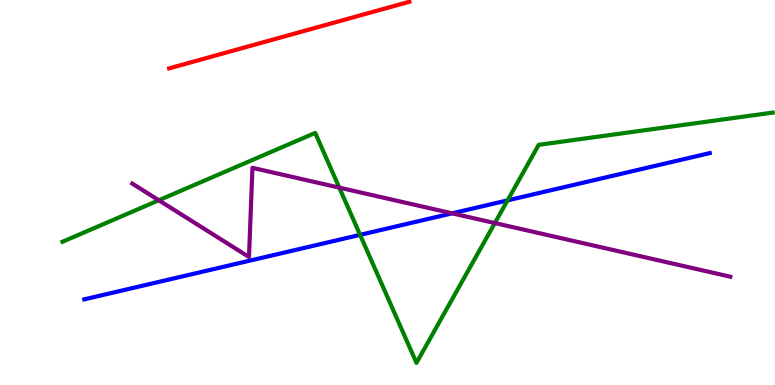[{'lines': ['blue', 'red'], 'intersections': []}, {'lines': ['green', 'red'], 'intersections': []}, {'lines': ['purple', 'red'], 'intersections': []}, {'lines': ['blue', 'green'], 'intersections': [{'x': 4.65, 'y': 3.9}, {'x': 6.55, 'y': 4.8}]}, {'lines': ['blue', 'purple'], 'intersections': [{'x': 5.83, 'y': 4.46}]}, {'lines': ['green', 'purple'], 'intersections': [{'x': 2.05, 'y': 4.8}, {'x': 4.38, 'y': 5.13}, {'x': 6.39, 'y': 4.21}]}]